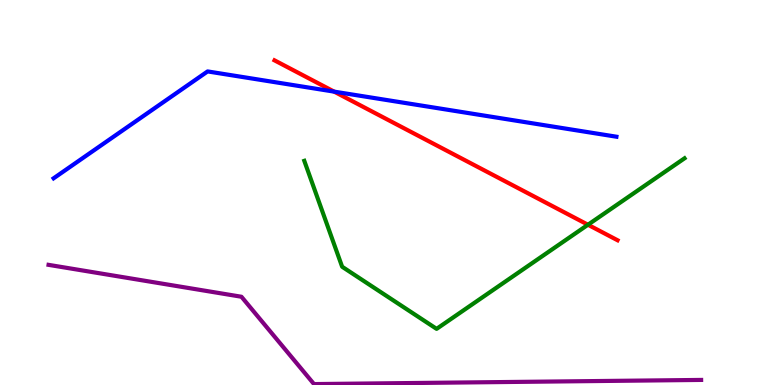[{'lines': ['blue', 'red'], 'intersections': [{'x': 4.31, 'y': 7.62}]}, {'lines': ['green', 'red'], 'intersections': [{'x': 7.59, 'y': 4.16}]}, {'lines': ['purple', 'red'], 'intersections': []}, {'lines': ['blue', 'green'], 'intersections': []}, {'lines': ['blue', 'purple'], 'intersections': []}, {'lines': ['green', 'purple'], 'intersections': []}]